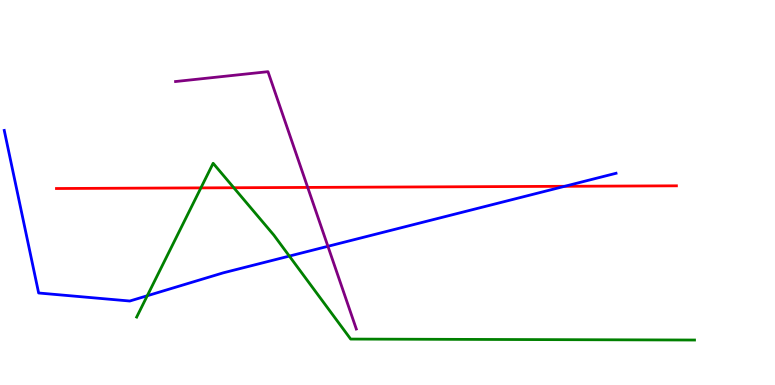[{'lines': ['blue', 'red'], 'intersections': [{'x': 7.29, 'y': 5.16}]}, {'lines': ['green', 'red'], 'intersections': [{'x': 2.59, 'y': 5.12}, {'x': 3.02, 'y': 5.12}]}, {'lines': ['purple', 'red'], 'intersections': [{'x': 3.97, 'y': 5.13}]}, {'lines': ['blue', 'green'], 'intersections': [{'x': 1.9, 'y': 2.32}, {'x': 3.73, 'y': 3.35}]}, {'lines': ['blue', 'purple'], 'intersections': [{'x': 4.23, 'y': 3.6}]}, {'lines': ['green', 'purple'], 'intersections': []}]